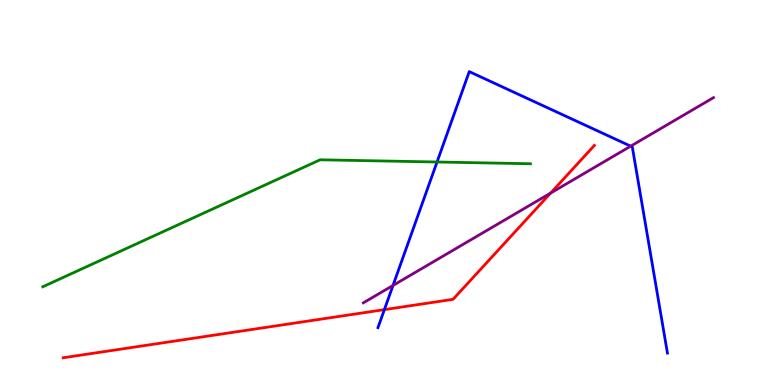[{'lines': ['blue', 'red'], 'intersections': [{'x': 4.96, 'y': 1.96}]}, {'lines': ['green', 'red'], 'intersections': []}, {'lines': ['purple', 'red'], 'intersections': [{'x': 7.1, 'y': 4.98}]}, {'lines': ['blue', 'green'], 'intersections': [{'x': 5.64, 'y': 5.79}]}, {'lines': ['blue', 'purple'], 'intersections': [{'x': 5.07, 'y': 2.59}, {'x': 8.14, 'y': 6.2}]}, {'lines': ['green', 'purple'], 'intersections': []}]